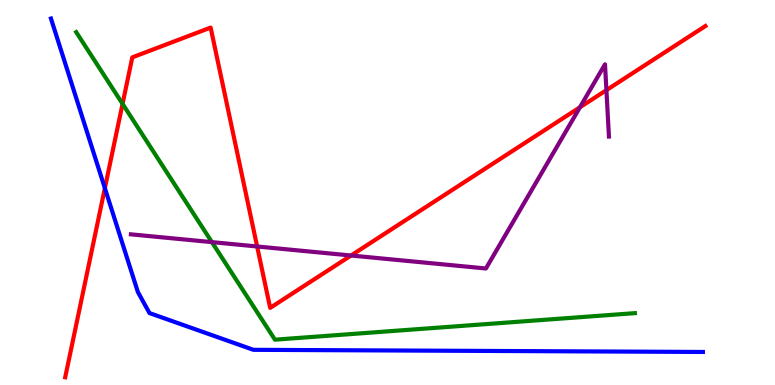[{'lines': ['blue', 'red'], 'intersections': [{'x': 1.35, 'y': 5.11}]}, {'lines': ['green', 'red'], 'intersections': [{'x': 1.58, 'y': 7.3}]}, {'lines': ['purple', 'red'], 'intersections': [{'x': 3.32, 'y': 3.6}, {'x': 4.53, 'y': 3.36}, {'x': 7.48, 'y': 7.21}, {'x': 7.82, 'y': 7.66}]}, {'lines': ['blue', 'green'], 'intersections': []}, {'lines': ['blue', 'purple'], 'intersections': []}, {'lines': ['green', 'purple'], 'intersections': [{'x': 2.73, 'y': 3.71}]}]